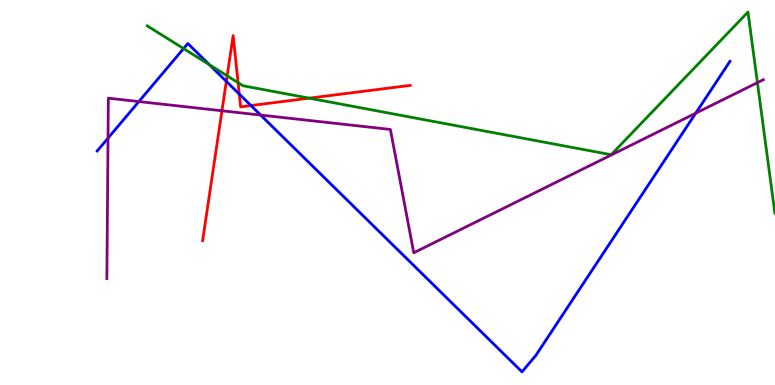[{'lines': ['blue', 'red'], 'intersections': [{'x': 2.92, 'y': 7.89}, {'x': 3.09, 'y': 7.56}, {'x': 3.24, 'y': 7.26}]}, {'lines': ['green', 'red'], 'intersections': [{'x': 2.93, 'y': 8.03}, {'x': 3.07, 'y': 7.85}, {'x': 3.99, 'y': 7.45}]}, {'lines': ['purple', 'red'], 'intersections': [{'x': 2.86, 'y': 7.12}]}, {'lines': ['blue', 'green'], 'intersections': [{'x': 2.37, 'y': 8.74}, {'x': 2.7, 'y': 8.32}]}, {'lines': ['blue', 'purple'], 'intersections': [{'x': 1.39, 'y': 6.41}, {'x': 1.79, 'y': 7.36}, {'x': 3.36, 'y': 7.01}, {'x': 8.98, 'y': 7.06}]}, {'lines': ['green', 'purple'], 'intersections': [{'x': 9.77, 'y': 7.85}]}]